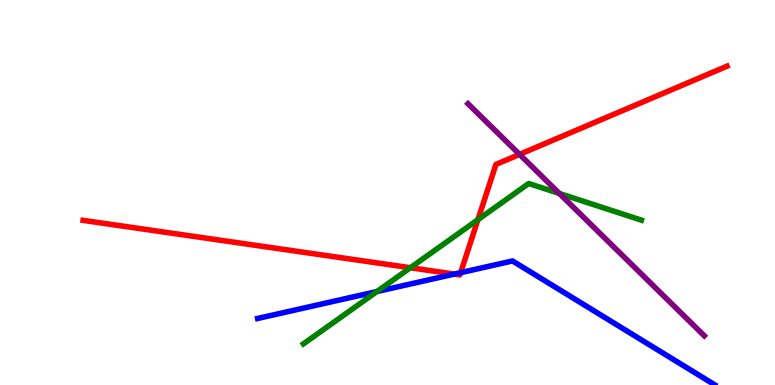[{'lines': ['blue', 'red'], 'intersections': [{'x': 5.86, 'y': 2.88}, {'x': 5.94, 'y': 2.92}]}, {'lines': ['green', 'red'], 'intersections': [{'x': 5.3, 'y': 3.05}, {'x': 6.17, 'y': 4.29}]}, {'lines': ['purple', 'red'], 'intersections': [{'x': 6.7, 'y': 5.99}]}, {'lines': ['blue', 'green'], 'intersections': [{'x': 4.86, 'y': 2.43}]}, {'lines': ['blue', 'purple'], 'intersections': []}, {'lines': ['green', 'purple'], 'intersections': [{'x': 7.22, 'y': 4.98}]}]